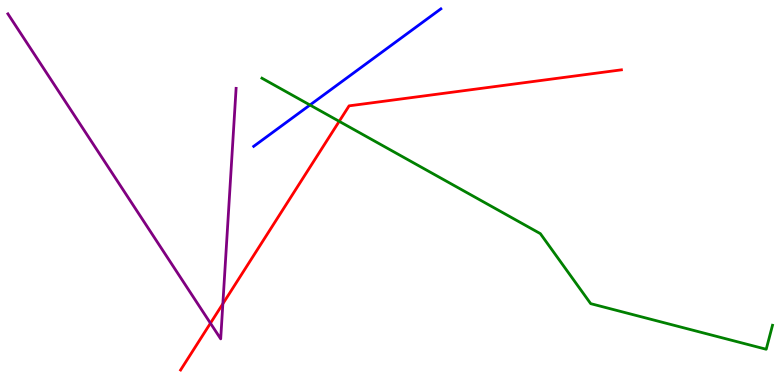[{'lines': ['blue', 'red'], 'intersections': []}, {'lines': ['green', 'red'], 'intersections': [{'x': 4.38, 'y': 6.85}]}, {'lines': ['purple', 'red'], 'intersections': [{'x': 2.72, 'y': 1.6}, {'x': 2.88, 'y': 2.11}]}, {'lines': ['blue', 'green'], 'intersections': [{'x': 4.0, 'y': 7.27}]}, {'lines': ['blue', 'purple'], 'intersections': []}, {'lines': ['green', 'purple'], 'intersections': []}]